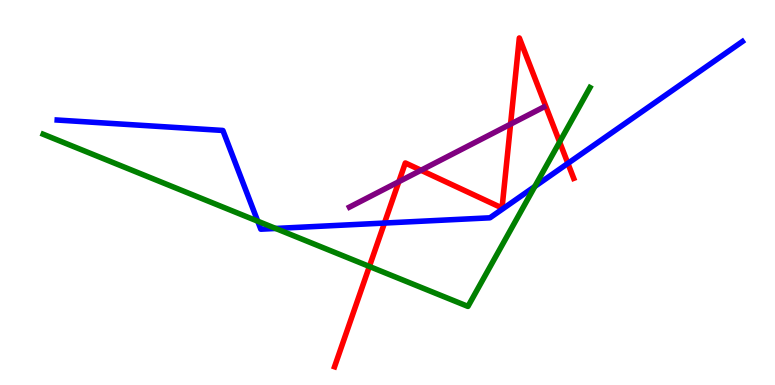[{'lines': ['blue', 'red'], 'intersections': [{'x': 4.96, 'y': 4.21}, {'x': 7.33, 'y': 5.76}]}, {'lines': ['green', 'red'], 'intersections': [{'x': 4.77, 'y': 3.08}, {'x': 7.22, 'y': 6.31}]}, {'lines': ['purple', 'red'], 'intersections': [{'x': 5.15, 'y': 5.28}, {'x': 5.43, 'y': 5.58}, {'x': 6.59, 'y': 6.78}]}, {'lines': ['blue', 'green'], 'intersections': [{'x': 3.33, 'y': 4.25}, {'x': 3.56, 'y': 4.07}, {'x': 6.9, 'y': 5.16}]}, {'lines': ['blue', 'purple'], 'intersections': []}, {'lines': ['green', 'purple'], 'intersections': []}]